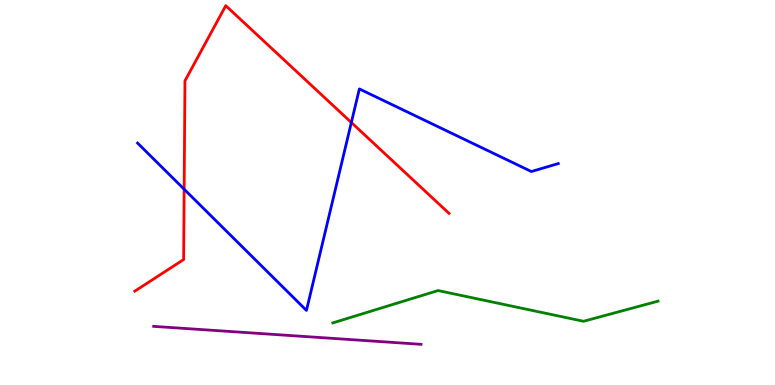[{'lines': ['blue', 'red'], 'intersections': [{'x': 2.38, 'y': 5.08}, {'x': 4.53, 'y': 6.82}]}, {'lines': ['green', 'red'], 'intersections': []}, {'lines': ['purple', 'red'], 'intersections': []}, {'lines': ['blue', 'green'], 'intersections': []}, {'lines': ['blue', 'purple'], 'intersections': []}, {'lines': ['green', 'purple'], 'intersections': []}]